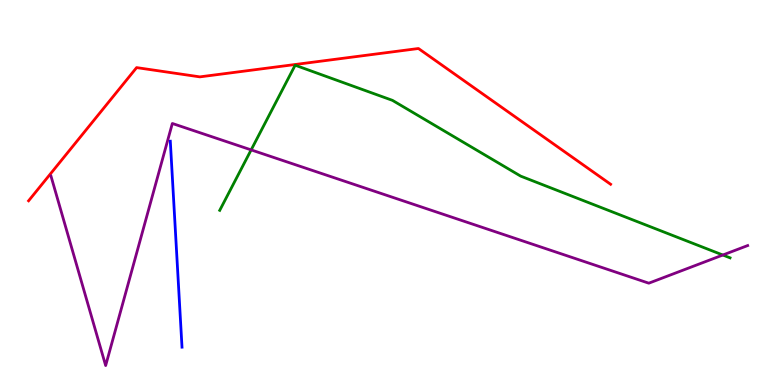[{'lines': ['blue', 'red'], 'intersections': []}, {'lines': ['green', 'red'], 'intersections': []}, {'lines': ['purple', 'red'], 'intersections': []}, {'lines': ['blue', 'green'], 'intersections': []}, {'lines': ['blue', 'purple'], 'intersections': []}, {'lines': ['green', 'purple'], 'intersections': [{'x': 3.24, 'y': 6.11}, {'x': 9.33, 'y': 3.38}]}]